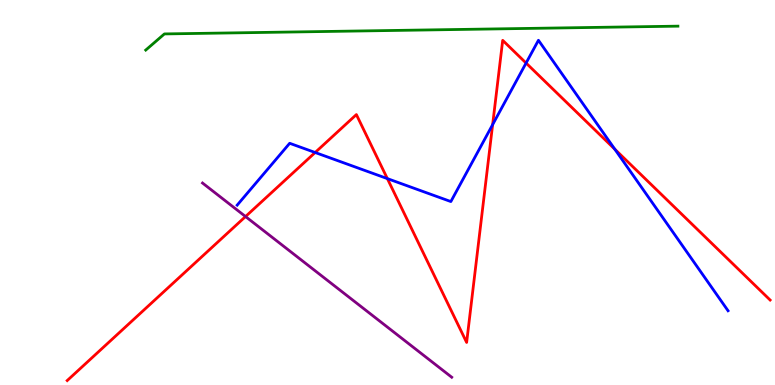[{'lines': ['blue', 'red'], 'intersections': [{'x': 4.07, 'y': 6.04}, {'x': 5.0, 'y': 5.36}, {'x': 6.36, 'y': 6.76}, {'x': 6.79, 'y': 8.36}, {'x': 7.93, 'y': 6.12}]}, {'lines': ['green', 'red'], 'intersections': []}, {'lines': ['purple', 'red'], 'intersections': [{'x': 3.17, 'y': 4.38}]}, {'lines': ['blue', 'green'], 'intersections': []}, {'lines': ['blue', 'purple'], 'intersections': []}, {'lines': ['green', 'purple'], 'intersections': []}]